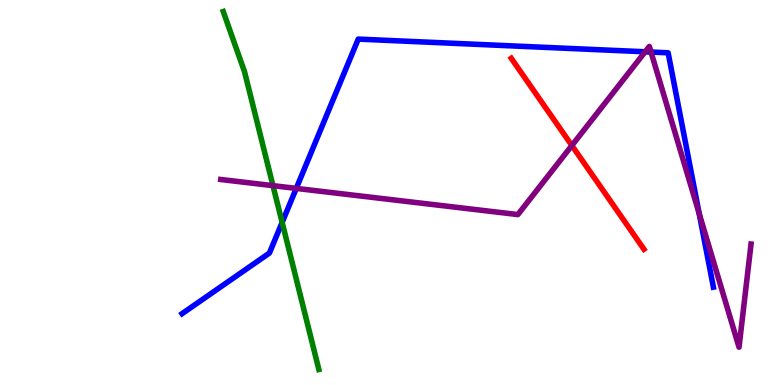[{'lines': ['blue', 'red'], 'intersections': []}, {'lines': ['green', 'red'], 'intersections': []}, {'lines': ['purple', 'red'], 'intersections': [{'x': 7.38, 'y': 6.22}]}, {'lines': ['blue', 'green'], 'intersections': [{'x': 3.64, 'y': 4.22}]}, {'lines': ['blue', 'purple'], 'intersections': [{'x': 3.82, 'y': 5.11}, {'x': 8.32, 'y': 8.65}, {'x': 8.4, 'y': 8.65}, {'x': 9.02, 'y': 4.45}]}, {'lines': ['green', 'purple'], 'intersections': [{'x': 3.52, 'y': 5.18}]}]